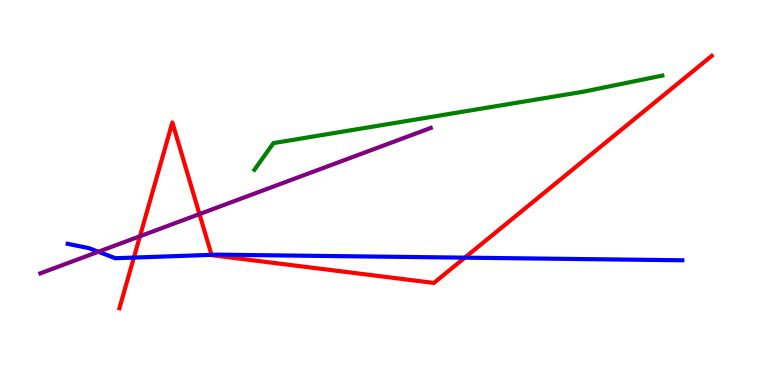[{'lines': ['blue', 'red'], 'intersections': [{'x': 1.73, 'y': 3.31}, {'x': 2.73, 'y': 3.38}, {'x': 6.0, 'y': 3.31}]}, {'lines': ['green', 'red'], 'intersections': []}, {'lines': ['purple', 'red'], 'intersections': [{'x': 1.81, 'y': 3.86}, {'x': 2.57, 'y': 4.44}]}, {'lines': ['blue', 'green'], 'intersections': []}, {'lines': ['blue', 'purple'], 'intersections': [{'x': 1.27, 'y': 3.46}]}, {'lines': ['green', 'purple'], 'intersections': []}]